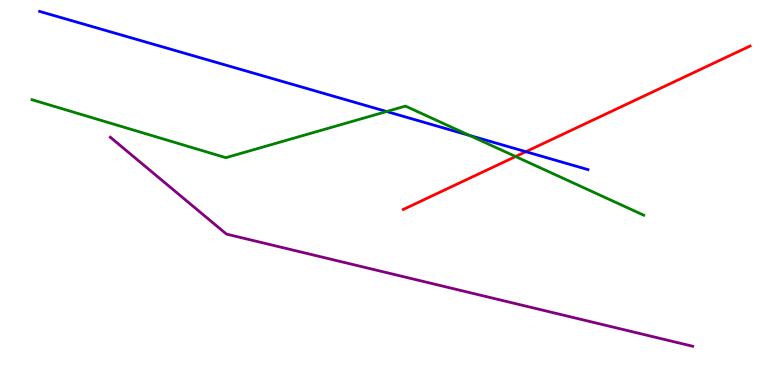[{'lines': ['blue', 'red'], 'intersections': [{'x': 6.79, 'y': 6.06}]}, {'lines': ['green', 'red'], 'intersections': [{'x': 6.65, 'y': 5.93}]}, {'lines': ['purple', 'red'], 'intersections': []}, {'lines': ['blue', 'green'], 'intersections': [{'x': 4.99, 'y': 7.1}, {'x': 6.06, 'y': 6.48}]}, {'lines': ['blue', 'purple'], 'intersections': []}, {'lines': ['green', 'purple'], 'intersections': []}]